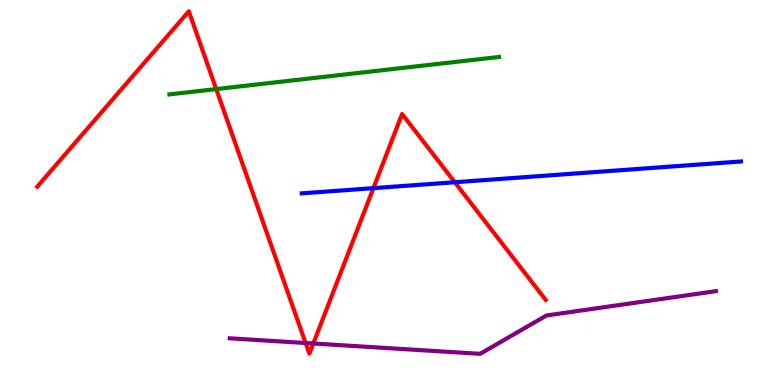[{'lines': ['blue', 'red'], 'intersections': [{'x': 4.82, 'y': 5.11}, {'x': 5.87, 'y': 5.27}]}, {'lines': ['green', 'red'], 'intersections': [{'x': 2.79, 'y': 7.69}]}, {'lines': ['purple', 'red'], 'intersections': [{'x': 3.94, 'y': 1.09}, {'x': 4.04, 'y': 1.08}]}, {'lines': ['blue', 'green'], 'intersections': []}, {'lines': ['blue', 'purple'], 'intersections': []}, {'lines': ['green', 'purple'], 'intersections': []}]